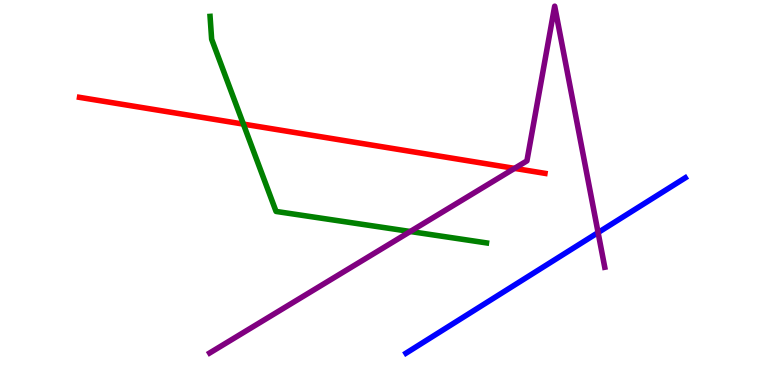[{'lines': ['blue', 'red'], 'intersections': []}, {'lines': ['green', 'red'], 'intersections': [{'x': 3.14, 'y': 6.78}]}, {'lines': ['purple', 'red'], 'intersections': [{'x': 6.64, 'y': 5.63}]}, {'lines': ['blue', 'green'], 'intersections': []}, {'lines': ['blue', 'purple'], 'intersections': [{'x': 7.72, 'y': 3.96}]}, {'lines': ['green', 'purple'], 'intersections': [{'x': 5.29, 'y': 3.99}]}]